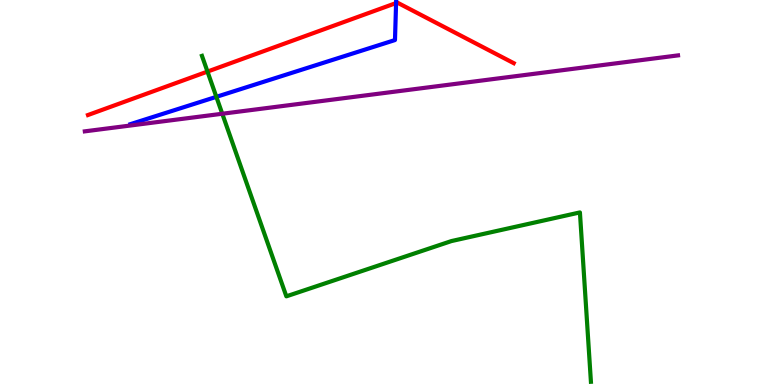[{'lines': ['blue', 'red'], 'intersections': [{'x': 5.11, 'y': 9.92}]}, {'lines': ['green', 'red'], 'intersections': [{'x': 2.68, 'y': 8.14}]}, {'lines': ['purple', 'red'], 'intersections': []}, {'lines': ['blue', 'green'], 'intersections': [{'x': 2.79, 'y': 7.48}]}, {'lines': ['blue', 'purple'], 'intersections': []}, {'lines': ['green', 'purple'], 'intersections': [{'x': 2.87, 'y': 7.05}]}]